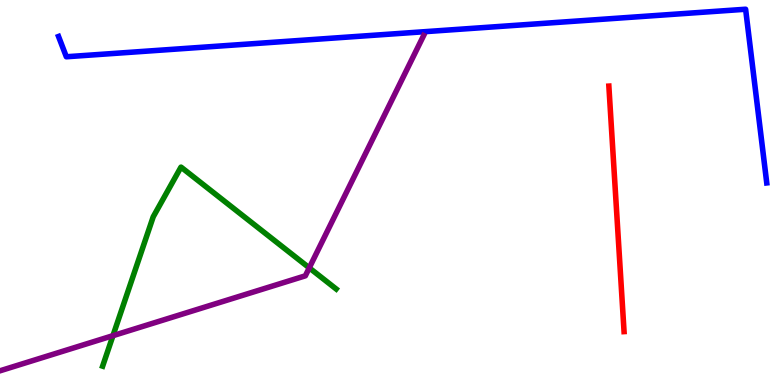[{'lines': ['blue', 'red'], 'intersections': []}, {'lines': ['green', 'red'], 'intersections': []}, {'lines': ['purple', 'red'], 'intersections': []}, {'lines': ['blue', 'green'], 'intersections': []}, {'lines': ['blue', 'purple'], 'intersections': []}, {'lines': ['green', 'purple'], 'intersections': [{'x': 1.46, 'y': 1.28}, {'x': 3.99, 'y': 3.04}]}]